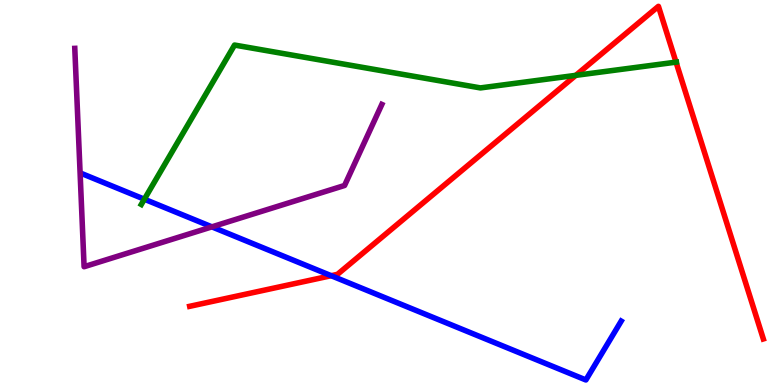[{'lines': ['blue', 'red'], 'intersections': [{'x': 4.27, 'y': 2.84}]}, {'lines': ['green', 'red'], 'intersections': [{'x': 7.43, 'y': 8.04}, {'x': 8.72, 'y': 8.39}]}, {'lines': ['purple', 'red'], 'intersections': []}, {'lines': ['blue', 'green'], 'intersections': [{'x': 1.86, 'y': 4.83}]}, {'lines': ['blue', 'purple'], 'intersections': [{'x': 2.73, 'y': 4.11}]}, {'lines': ['green', 'purple'], 'intersections': []}]